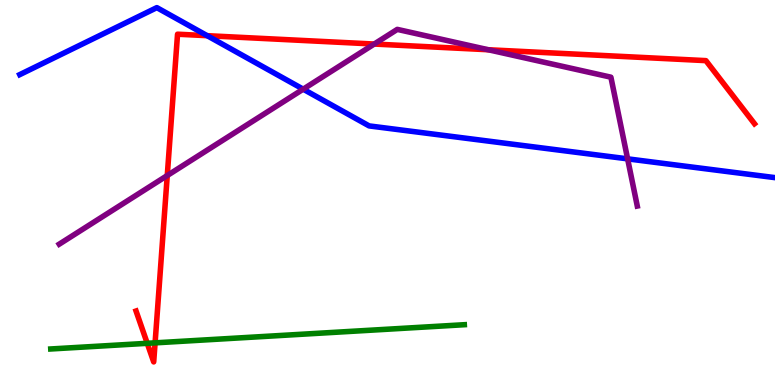[{'lines': ['blue', 'red'], 'intersections': [{'x': 2.67, 'y': 9.07}]}, {'lines': ['green', 'red'], 'intersections': [{'x': 1.9, 'y': 1.08}, {'x': 2.0, 'y': 1.09}]}, {'lines': ['purple', 'red'], 'intersections': [{'x': 2.16, 'y': 5.44}, {'x': 4.83, 'y': 8.86}, {'x': 6.3, 'y': 8.71}]}, {'lines': ['blue', 'green'], 'intersections': []}, {'lines': ['blue', 'purple'], 'intersections': [{'x': 3.91, 'y': 7.68}, {'x': 8.1, 'y': 5.87}]}, {'lines': ['green', 'purple'], 'intersections': []}]